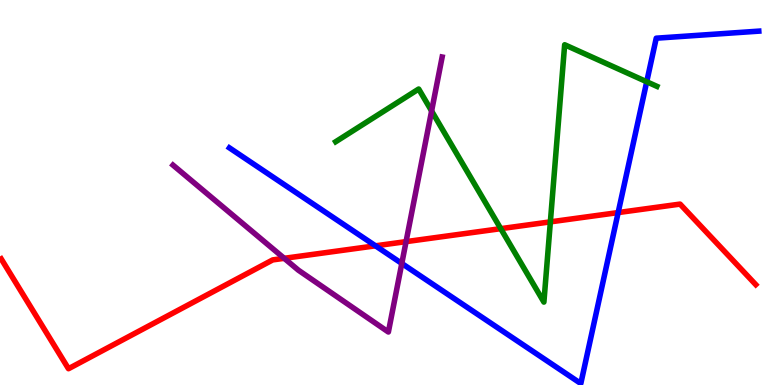[{'lines': ['blue', 'red'], 'intersections': [{'x': 4.85, 'y': 3.62}, {'x': 7.98, 'y': 4.48}]}, {'lines': ['green', 'red'], 'intersections': [{'x': 6.46, 'y': 4.06}, {'x': 7.1, 'y': 4.24}]}, {'lines': ['purple', 'red'], 'intersections': [{'x': 3.67, 'y': 3.29}, {'x': 5.24, 'y': 3.72}]}, {'lines': ['blue', 'green'], 'intersections': [{'x': 8.34, 'y': 7.88}]}, {'lines': ['blue', 'purple'], 'intersections': [{'x': 5.18, 'y': 3.16}]}, {'lines': ['green', 'purple'], 'intersections': [{'x': 5.57, 'y': 7.12}]}]